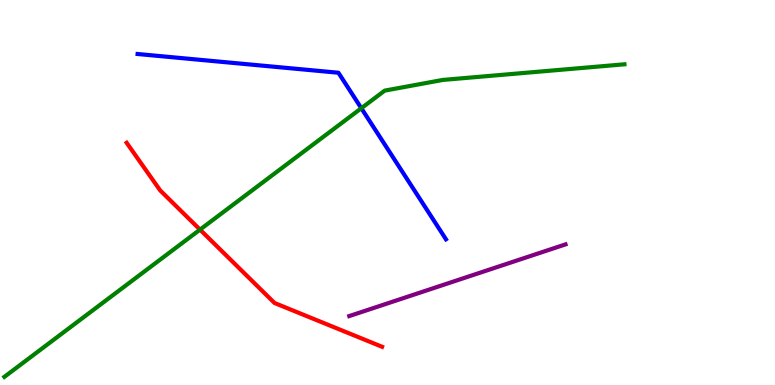[{'lines': ['blue', 'red'], 'intersections': []}, {'lines': ['green', 'red'], 'intersections': [{'x': 2.58, 'y': 4.04}]}, {'lines': ['purple', 'red'], 'intersections': []}, {'lines': ['blue', 'green'], 'intersections': [{'x': 4.66, 'y': 7.19}]}, {'lines': ['blue', 'purple'], 'intersections': []}, {'lines': ['green', 'purple'], 'intersections': []}]